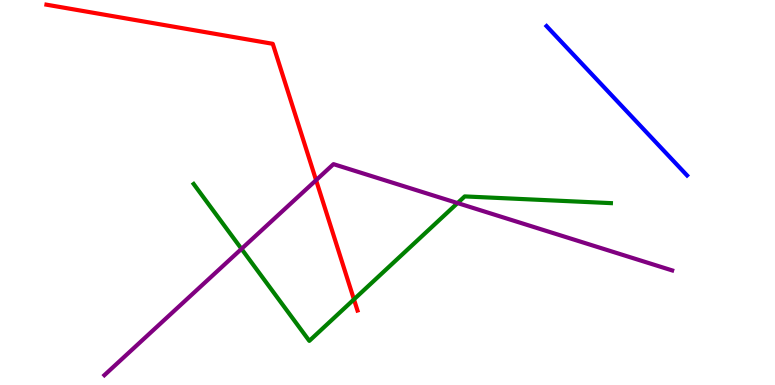[{'lines': ['blue', 'red'], 'intersections': []}, {'lines': ['green', 'red'], 'intersections': [{'x': 4.57, 'y': 2.22}]}, {'lines': ['purple', 'red'], 'intersections': [{'x': 4.08, 'y': 5.32}]}, {'lines': ['blue', 'green'], 'intersections': []}, {'lines': ['blue', 'purple'], 'intersections': []}, {'lines': ['green', 'purple'], 'intersections': [{'x': 3.12, 'y': 3.54}, {'x': 5.9, 'y': 4.73}]}]